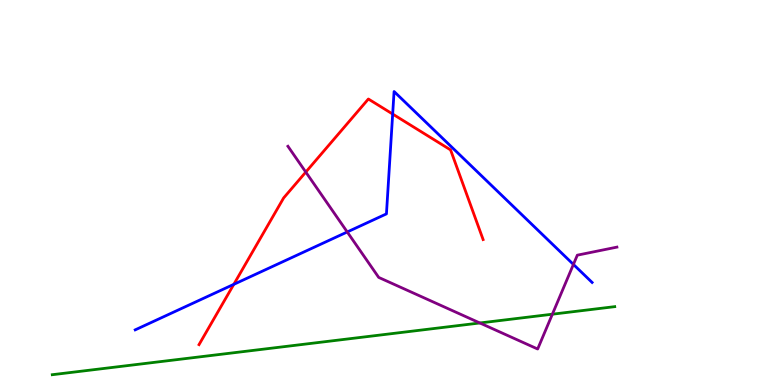[{'lines': ['blue', 'red'], 'intersections': [{'x': 3.02, 'y': 2.61}, {'x': 5.07, 'y': 7.04}]}, {'lines': ['green', 'red'], 'intersections': []}, {'lines': ['purple', 'red'], 'intersections': [{'x': 3.95, 'y': 5.53}]}, {'lines': ['blue', 'green'], 'intersections': []}, {'lines': ['blue', 'purple'], 'intersections': [{'x': 4.48, 'y': 3.97}, {'x': 7.4, 'y': 3.13}]}, {'lines': ['green', 'purple'], 'intersections': [{'x': 6.19, 'y': 1.61}, {'x': 7.13, 'y': 1.84}]}]